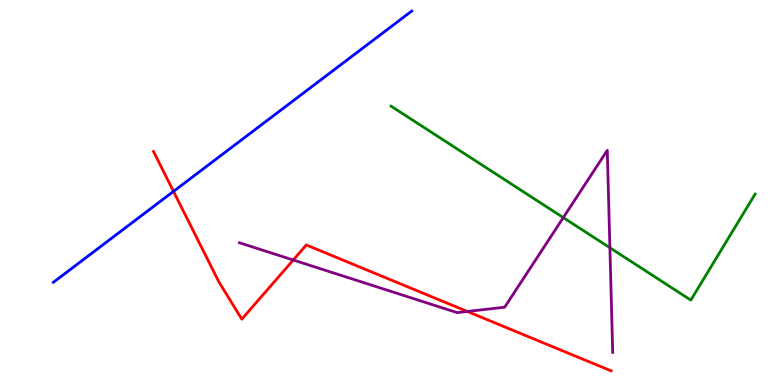[{'lines': ['blue', 'red'], 'intersections': [{'x': 2.24, 'y': 5.03}]}, {'lines': ['green', 'red'], 'intersections': []}, {'lines': ['purple', 'red'], 'intersections': [{'x': 3.78, 'y': 3.25}, {'x': 6.03, 'y': 1.91}]}, {'lines': ['blue', 'green'], 'intersections': []}, {'lines': ['blue', 'purple'], 'intersections': []}, {'lines': ['green', 'purple'], 'intersections': [{'x': 7.27, 'y': 4.35}, {'x': 7.87, 'y': 3.56}]}]